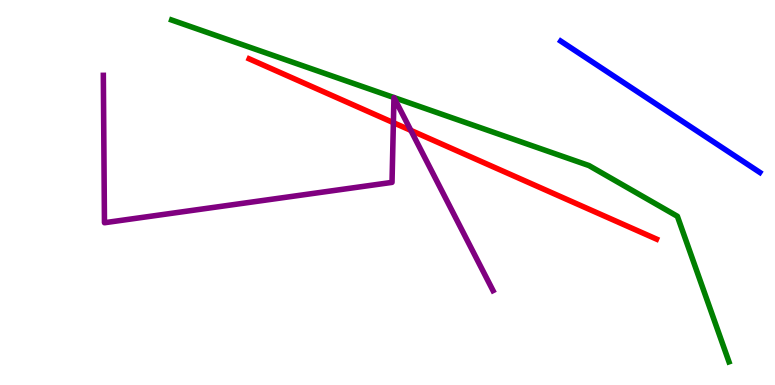[{'lines': ['blue', 'red'], 'intersections': []}, {'lines': ['green', 'red'], 'intersections': []}, {'lines': ['purple', 'red'], 'intersections': [{'x': 5.08, 'y': 6.81}, {'x': 5.3, 'y': 6.61}]}, {'lines': ['blue', 'green'], 'intersections': []}, {'lines': ['blue', 'purple'], 'intersections': []}, {'lines': ['green', 'purple'], 'intersections': [{'x': 5.08, 'y': 7.47}, {'x': 5.08, 'y': 7.47}]}]